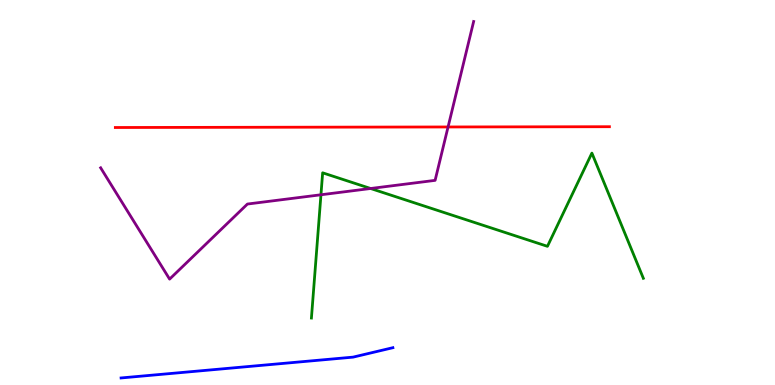[{'lines': ['blue', 'red'], 'intersections': []}, {'lines': ['green', 'red'], 'intersections': []}, {'lines': ['purple', 'red'], 'intersections': [{'x': 5.78, 'y': 6.7}]}, {'lines': ['blue', 'green'], 'intersections': []}, {'lines': ['blue', 'purple'], 'intersections': []}, {'lines': ['green', 'purple'], 'intersections': [{'x': 4.14, 'y': 4.94}, {'x': 4.78, 'y': 5.1}]}]